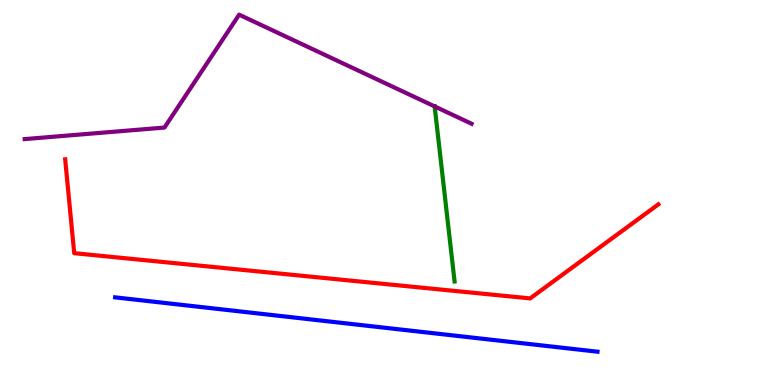[{'lines': ['blue', 'red'], 'intersections': []}, {'lines': ['green', 'red'], 'intersections': []}, {'lines': ['purple', 'red'], 'intersections': []}, {'lines': ['blue', 'green'], 'intersections': []}, {'lines': ['blue', 'purple'], 'intersections': []}, {'lines': ['green', 'purple'], 'intersections': [{'x': 5.61, 'y': 7.24}]}]